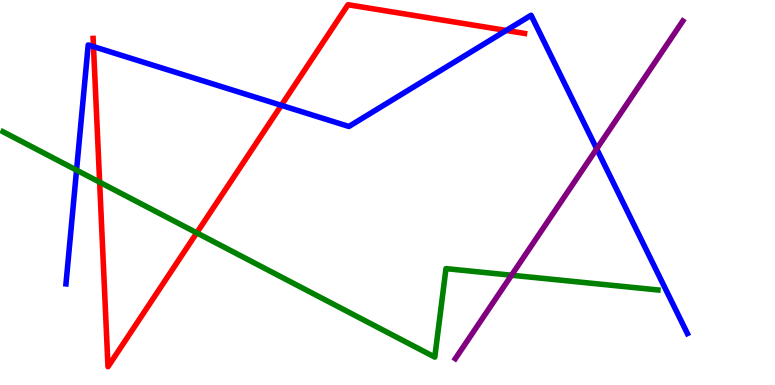[{'lines': ['blue', 'red'], 'intersections': [{'x': 1.21, 'y': 8.79}, {'x': 3.63, 'y': 7.26}, {'x': 6.53, 'y': 9.21}]}, {'lines': ['green', 'red'], 'intersections': [{'x': 1.29, 'y': 5.27}, {'x': 2.54, 'y': 3.95}]}, {'lines': ['purple', 'red'], 'intersections': []}, {'lines': ['blue', 'green'], 'intersections': [{'x': 0.988, 'y': 5.58}]}, {'lines': ['blue', 'purple'], 'intersections': [{'x': 7.7, 'y': 6.13}]}, {'lines': ['green', 'purple'], 'intersections': [{'x': 6.6, 'y': 2.85}]}]